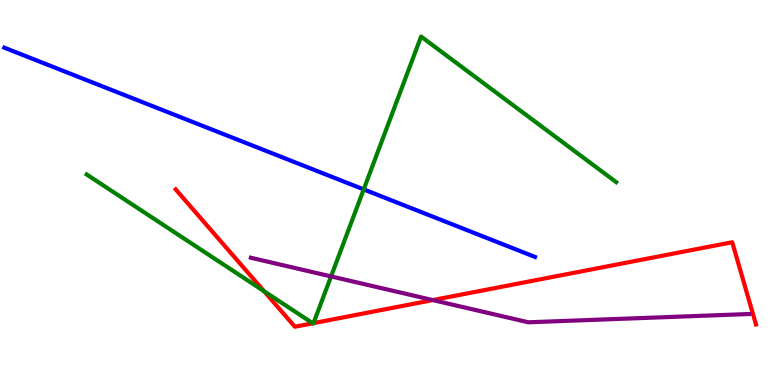[{'lines': ['blue', 'red'], 'intersections': []}, {'lines': ['green', 'red'], 'intersections': [{'x': 3.41, 'y': 2.44}, {'x': 4.04, 'y': 1.6}, {'x': 4.05, 'y': 1.61}]}, {'lines': ['purple', 'red'], 'intersections': [{'x': 5.58, 'y': 2.21}]}, {'lines': ['blue', 'green'], 'intersections': [{'x': 4.69, 'y': 5.08}]}, {'lines': ['blue', 'purple'], 'intersections': []}, {'lines': ['green', 'purple'], 'intersections': [{'x': 4.27, 'y': 2.82}]}]